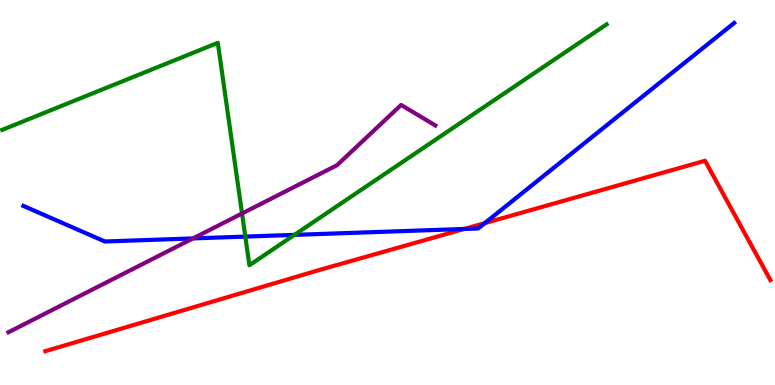[{'lines': ['blue', 'red'], 'intersections': [{'x': 5.99, 'y': 4.05}, {'x': 6.26, 'y': 4.2}]}, {'lines': ['green', 'red'], 'intersections': []}, {'lines': ['purple', 'red'], 'intersections': []}, {'lines': ['blue', 'green'], 'intersections': [{'x': 3.17, 'y': 3.85}, {'x': 3.8, 'y': 3.9}]}, {'lines': ['blue', 'purple'], 'intersections': [{'x': 2.49, 'y': 3.81}]}, {'lines': ['green', 'purple'], 'intersections': [{'x': 3.12, 'y': 4.45}]}]